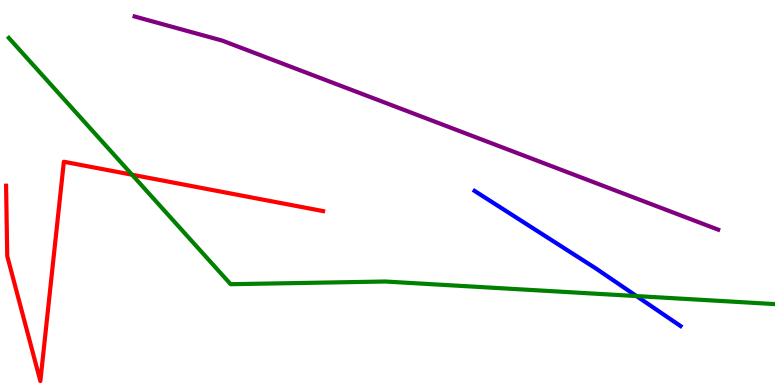[{'lines': ['blue', 'red'], 'intersections': []}, {'lines': ['green', 'red'], 'intersections': [{'x': 1.7, 'y': 5.46}]}, {'lines': ['purple', 'red'], 'intersections': []}, {'lines': ['blue', 'green'], 'intersections': [{'x': 8.21, 'y': 2.31}]}, {'lines': ['blue', 'purple'], 'intersections': []}, {'lines': ['green', 'purple'], 'intersections': []}]